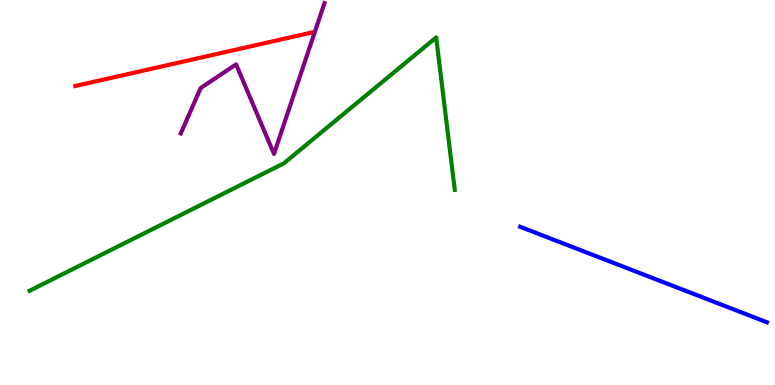[{'lines': ['blue', 'red'], 'intersections': []}, {'lines': ['green', 'red'], 'intersections': []}, {'lines': ['purple', 'red'], 'intersections': []}, {'lines': ['blue', 'green'], 'intersections': []}, {'lines': ['blue', 'purple'], 'intersections': []}, {'lines': ['green', 'purple'], 'intersections': []}]